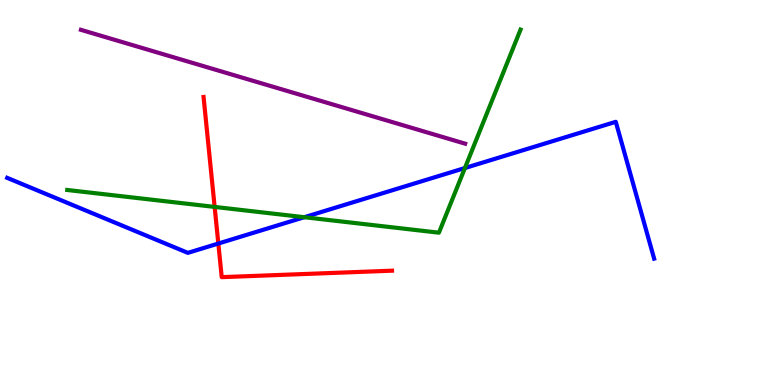[{'lines': ['blue', 'red'], 'intersections': [{'x': 2.82, 'y': 3.67}]}, {'lines': ['green', 'red'], 'intersections': [{'x': 2.77, 'y': 4.63}]}, {'lines': ['purple', 'red'], 'intersections': []}, {'lines': ['blue', 'green'], 'intersections': [{'x': 3.93, 'y': 4.36}, {'x': 6.0, 'y': 5.64}]}, {'lines': ['blue', 'purple'], 'intersections': []}, {'lines': ['green', 'purple'], 'intersections': []}]